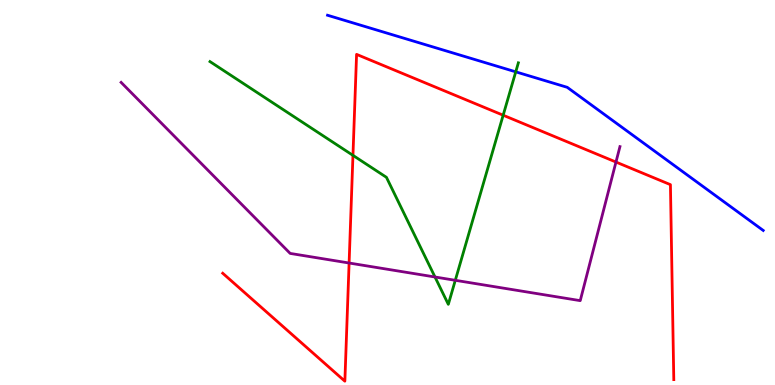[{'lines': ['blue', 'red'], 'intersections': []}, {'lines': ['green', 'red'], 'intersections': [{'x': 4.55, 'y': 5.96}, {'x': 6.49, 'y': 7.01}]}, {'lines': ['purple', 'red'], 'intersections': [{'x': 4.5, 'y': 3.17}, {'x': 7.95, 'y': 5.79}]}, {'lines': ['blue', 'green'], 'intersections': [{'x': 6.65, 'y': 8.13}]}, {'lines': ['blue', 'purple'], 'intersections': []}, {'lines': ['green', 'purple'], 'intersections': [{'x': 5.61, 'y': 2.81}, {'x': 5.87, 'y': 2.72}]}]